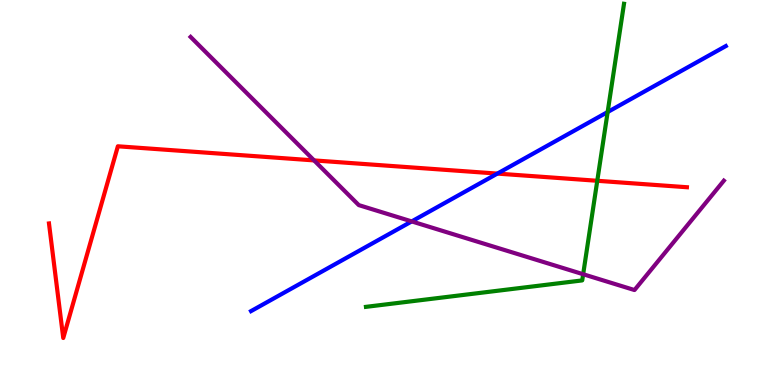[{'lines': ['blue', 'red'], 'intersections': [{'x': 6.42, 'y': 5.49}]}, {'lines': ['green', 'red'], 'intersections': [{'x': 7.71, 'y': 5.3}]}, {'lines': ['purple', 'red'], 'intersections': [{'x': 4.05, 'y': 5.83}]}, {'lines': ['blue', 'green'], 'intersections': [{'x': 7.84, 'y': 7.09}]}, {'lines': ['blue', 'purple'], 'intersections': [{'x': 5.31, 'y': 4.25}]}, {'lines': ['green', 'purple'], 'intersections': [{'x': 7.52, 'y': 2.88}]}]